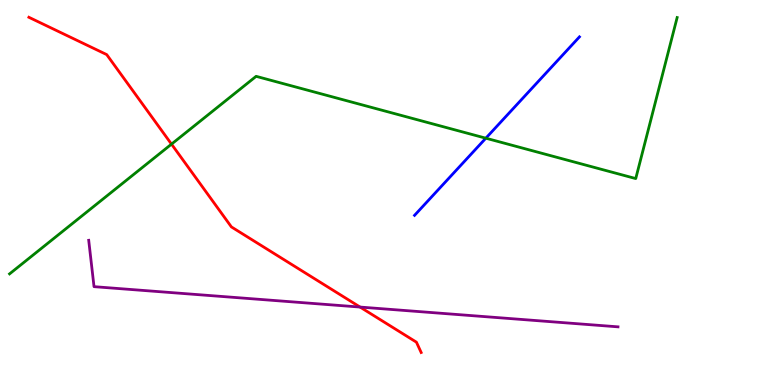[{'lines': ['blue', 'red'], 'intersections': []}, {'lines': ['green', 'red'], 'intersections': [{'x': 2.21, 'y': 6.26}]}, {'lines': ['purple', 'red'], 'intersections': [{'x': 4.65, 'y': 2.02}]}, {'lines': ['blue', 'green'], 'intersections': [{'x': 6.27, 'y': 6.41}]}, {'lines': ['blue', 'purple'], 'intersections': []}, {'lines': ['green', 'purple'], 'intersections': []}]